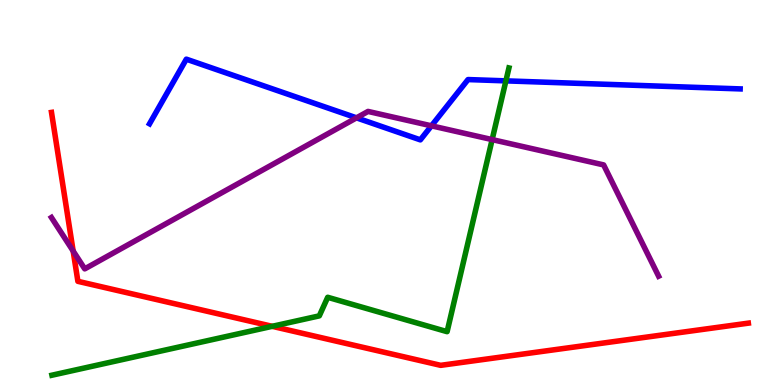[{'lines': ['blue', 'red'], 'intersections': []}, {'lines': ['green', 'red'], 'intersections': [{'x': 3.51, 'y': 1.52}]}, {'lines': ['purple', 'red'], 'intersections': [{'x': 0.944, 'y': 3.48}]}, {'lines': ['blue', 'green'], 'intersections': [{'x': 6.53, 'y': 7.9}]}, {'lines': ['blue', 'purple'], 'intersections': [{'x': 4.6, 'y': 6.94}, {'x': 5.57, 'y': 6.73}]}, {'lines': ['green', 'purple'], 'intersections': [{'x': 6.35, 'y': 6.37}]}]